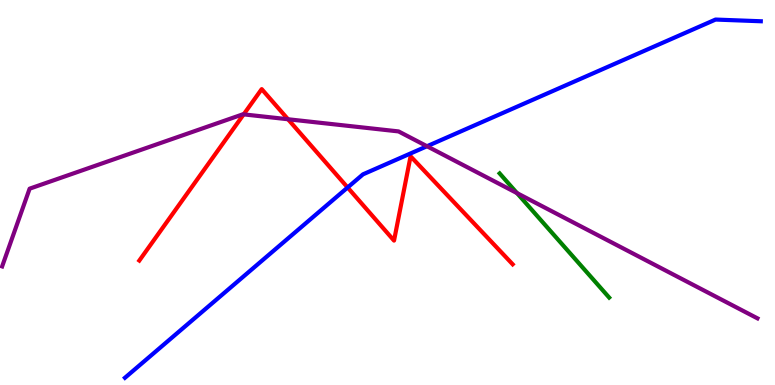[{'lines': ['blue', 'red'], 'intersections': [{'x': 4.49, 'y': 5.13}]}, {'lines': ['green', 'red'], 'intersections': []}, {'lines': ['purple', 'red'], 'intersections': [{'x': 3.14, 'y': 7.03}, {'x': 3.72, 'y': 6.9}]}, {'lines': ['blue', 'green'], 'intersections': []}, {'lines': ['blue', 'purple'], 'intersections': [{'x': 5.51, 'y': 6.2}]}, {'lines': ['green', 'purple'], 'intersections': [{'x': 6.67, 'y': 4.98}]}]